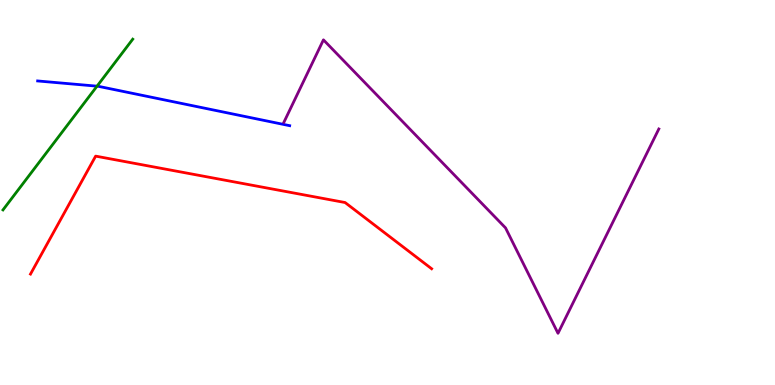[{'lines': ['blue', 'red'], 'intersections': []}, {'lines': ['green', 'red'], 'intersections': []}, {'lines': ['purple', 'red'], 'intersections': []}, {'lines': ['blue', 'green'], 'intersections': [{'x': 1.25, 'y': 7.76}]}, {'lines': ['blue', 'purple'], 'intersections': []}, {'lines': ['green', 'purple'], 'intersections': []}]